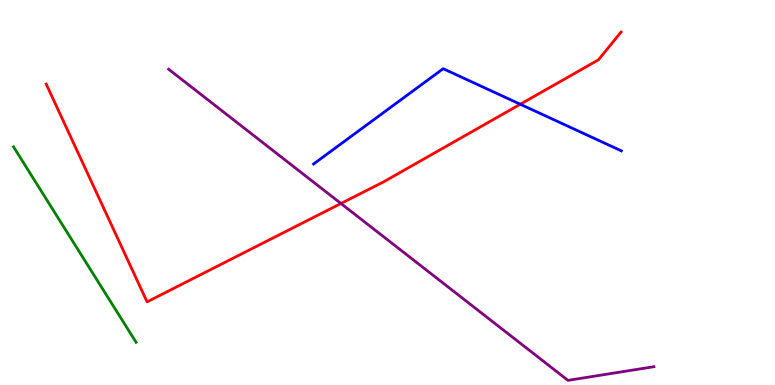[{'lines': ['blue', 'red'], 'intersections': [{'x': 6.71, 'y': 7.29}]}, {'lines': ['green', 'red'], 'intersections': []}, {'lines': ['purple', 'red'], 'intersections': [{'x': 4.4, 'y': 4.71}]}, {'lines': ['blue', 'green'], 'intersections': []}, {'lines': ['blue', 'purple'], 'intersections': []}, {'lines': ['green', 'purple'], 'intersections': []}]